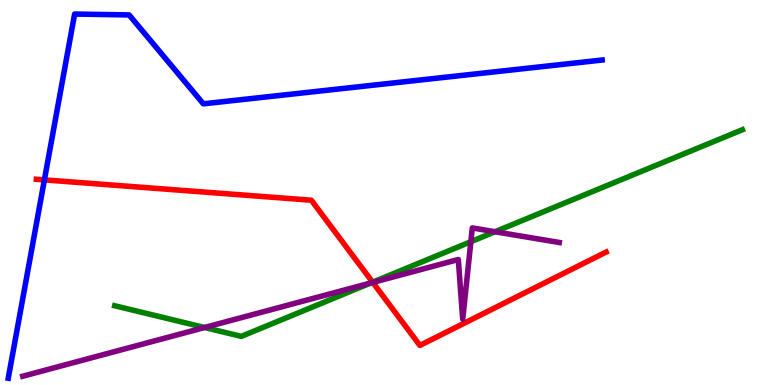[{'lines': ['blue', 'red'], 'intersections': [{'x': 0.573, 'y': 5.33}]}, {'lines': ['green', 'red'], 'intersections': [{'x': 4.81, 'y': 2.67}]}, {'lines': ['purple', 'red'], 'intersections': [{'x': 4.81, 'y': 2.66}]}, {'lines': ['blue', 'green'], 'intersections': []}, {'lines': ['blue', 'purple'], 'intersections': []}, {'lines': ['green', 'purple'], 'intersections': [{'x': 2.64, 'y': 1.49}, {'x': 4.79, 'y': 2.65}, {'x': 6.08, 'y': 3.72}, {'x': 6.39, 'y': 3.98}]}]